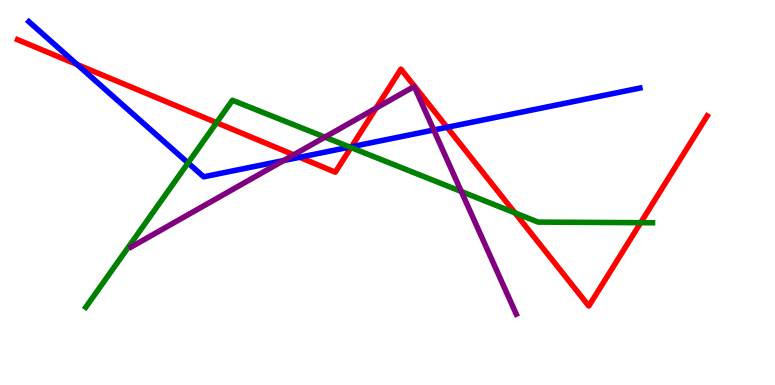[{'lines': ['blue', 'red'], 'intersections': [{'x': 0.996, 'y': 8.32}, {'x': 3.87, 'y': 5.91}, {'x': 4.54, 'y': 6.19}, {'x': 5.77, 'y': 6.69}]}, {'lines': ['green', 'red'], 'intersections': [{'x': 2.79, 'y': 6.81}, {'x': 4.53, 'y': 6.17}, {'x': 6.64, 'y': 4.47}, {'x': 8.27, 'y': 4.22}]}, {'lines': ['purple', 'red'], 'intersections': [{'x': 3.79, 'y': 5.98}, {'x': 4.85, 'y': 7.19}]}, {'lines': ['blue', 'green'], 'intersections': [{'x': 2.43, 'y': 5.77}, {'x': 4.51, 'y': 6.18}]}, {'lines': ['blue', 'purple'], 'intersections': [{'x': 3.66, 'y': 5.83}, {'x': 5.6, 'y': 6.62}]}, {'lines': ['green', 'purple'], 'intersections': [{'x': 4.19, 'y': 6.44}, {'x': 5.95, 'y': 5.03}]}]